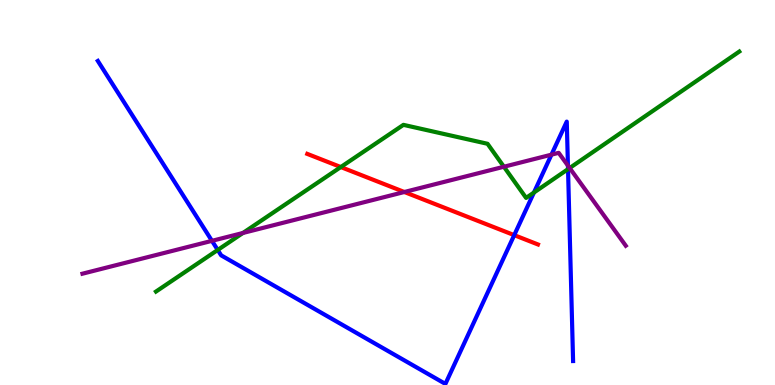[{'lines': ['blue', 'red'], 'intersections': [{'x': 6.64, 'y': 3.89}]}, {'lines': ['green', 'red'], 'intersections': [{'x': 4.4, 'y': 5.66}]}, {'lines': ['purple', 'red'], 'intersections': [{'x': 5.22, 'y': 5.01}]}, {'lines': ['blue', 'green'], 'intersections': [{'x': 2.81, 'y': 3.51}, {'x': 6.89, 'y': 5.0}, {'x': 7.33, 'y': 5.61}]}, {'lines': ['blue', 'purple'], 'intersections': [{'x': 2.73, 'y': 3.74}, {'x': 7.12, 'y': 5.98}, {'x': 7.33, 'y': 5.7}]}, {'lines': ['green', 'purple'], 'intersections': [{'x': 3.13, 'y': 3.95}, {'x': 6.5, 'y': 5.67}, {'x': 7.35, 'y': 5.64}]}]